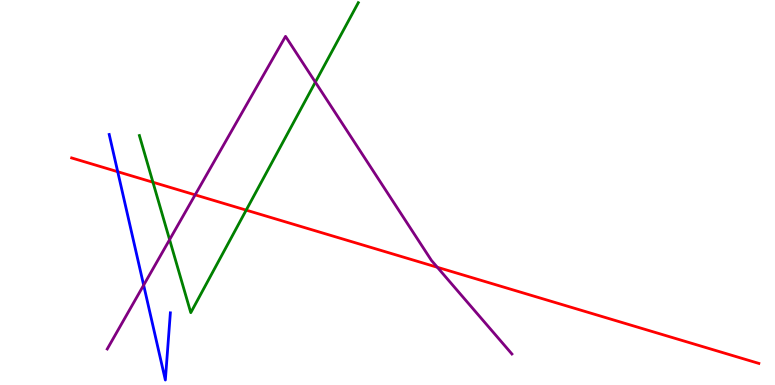[{'lines': ['blue', 'red'], 'intersections': [{'x': 1.52, 'y': 5.54}]}, {'lines': ['green', 'red'], 'intersections': [{'x': 1.97, 'y': 5.27}, {'x': 3.18, 'y': 4.54}]}, {'lines': ['purple', 'red'], 'intersections': [{'x': 2.52, 'y': 4.94}, {'x': 5.64, 'y': 3.06}]}, {'lines': ['blue', 'green'], 'intersections': []}, {'lines': ['blue', 'purple'], 'intersections': [{'x': 1.85, 'y': 2.59}]}, {'lines': ['green', 'purple'], 'intersections': [{'x': 2.19, 'y': 3.77}, {'x': 4.07, 'y': 7.87}]}]